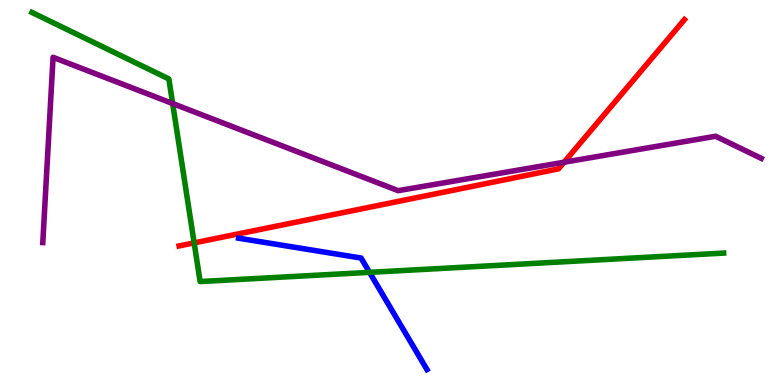[{'lines': ['blue', 'red'], 'intersections': []}, {'lines': ['green', 'red'], 'intersections': [{'x': 2.51, 'y': 3.69}]}, {'lines': ['purple', 'red'], 'intersections': [{'x': 7.28, 'y': 5.79}]}, {'lines': ['blue', 'green'], 'intersections': [{'x': 4.77, 'y': 2.93}]}, {'lines': ['blue', 'purple'], 'intersections': []}, {'lines': ['green', 'purple'], 'intersections': [{'x': 2.23, 'y': 7.31}]}]